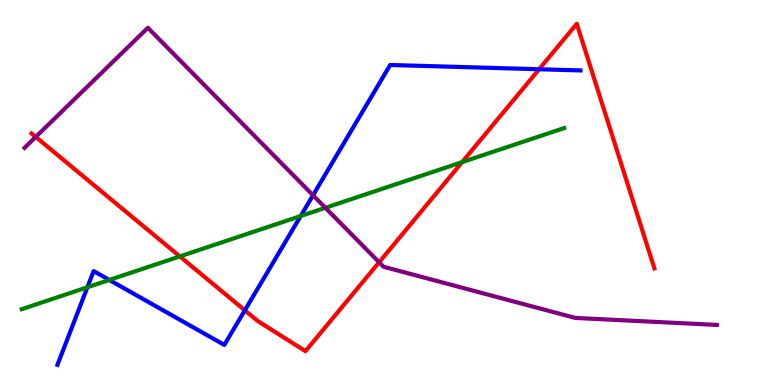[{'lines': ['blue', 'red'], 'intersections': [{'x': 3.16, 'y': 1.94}, {'x': 6.96, 'y': 8.2}]}, {'lines': ['green', 'red'], 'intersections': [{'x': 2.32, 'y': 3.34}, {'x': 5.96, 'y': 5.79}]}, {'lines': ['purple', 'red'], 'intersections': [{'x': 0.461, 'y': 6.44}, {'x': 4.89, 'y': 3.19}]}, {'lines': ['blue', 'green'], 'intersections': [{'x': 1.13, 'y': 2.54}, {'x': 1.41, 'y': 2.73}, {'x': 3.88, 'y': 4.39}]}, {'lines': ['blue', 'purple'], 'intersections': [{'x': 4.04, 'y': 4.93}]}, {'lines': ['green', 'purple'], 'intersections': [{'x': 4.2, 'y': 4.6}]}]